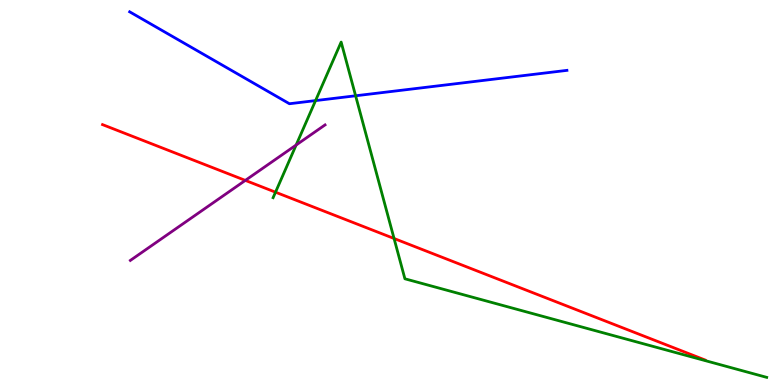[{'lines': ['blue', 'red'], 'intersections': []}, {'lines': ['green', 'red'], 'intersections': [{'x': 3.56, 'y': 5.01}, {'x': 5.08, 'y': 3.81}]}, {'lines': ['purple', 'red'], 'intersections': [{'x': 3.17, 'y': 5.31}]}, {'lines': ['blue', 'green'], 'intersections': [{'x': 4.07, 'y': 7.39}, {'x': 4.59, 'y': 7.51}]}, {'lines': ['blue', 'purple'], 'intersections': []}, {'lines': ['green', 'purple'], 'intersections': [{'x': 3.82, 'y': 6.23}]}]